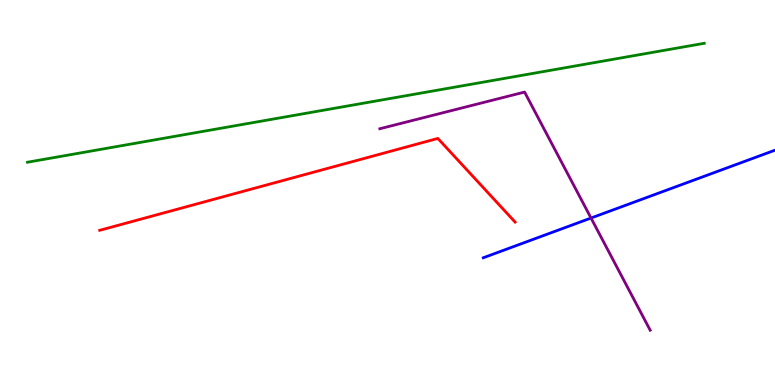[{'lines': ['blue', 'red'], 'intersections': []}, {'lines': ['green', 'red'], 'intersections': []}, {'lines': ['purple', 'red'], 'intersections': []}, {'lines': ['blue', 'green'], 'intersections': []}, {'lines': ['blue', 'purple'], 'intersections': [{'x': 7.63, 'y': 4.34}]}, {'lines': ['green', 'purple'], 'intersections': []}]